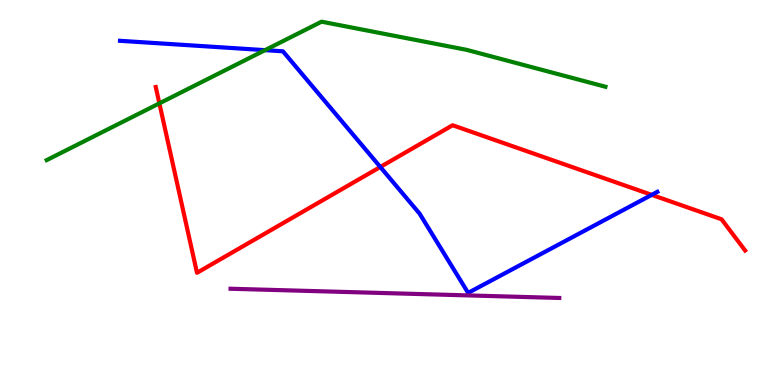[{'lines': ['blue', 'red'], 'intersections': [{'x': 4.91, 'y': 5.66}, {'x': 8.41, 'y': 4.94}]}, {'lines': ['green', 'red'], 'intersections': [{'x': 2.06, 'y': 7.32}]}, {'lines': ['purple', 'red'], 'intersections': []}, {'lines': ['blue', 'green'], 'intersections': [{'x': 3.42, 'y': 8.7}]}, {'lines': ['blue', 'purple'], 'intersections': []}, {'lines': ['green', 'purple'], 'intersections': []}]